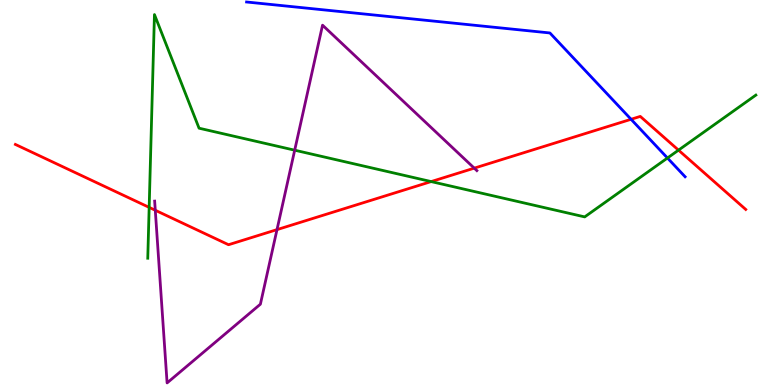[{'lines': ['blue', 'red'], 'intersections': [{'x': 8.14, 'y': 6.9}]}, {'lines': ['green', 'red'], 'intersections': [{'x': 1.92, 'y': 4.61}, {'x': 5.56, 'y': 5.28}, {'x': 8.75, 'y': 6.1}]}, {'lines': ['purple', 'red'], 'intersections': [{'x': 2.0, 'y': 4.54}, {'x': 3.57, 'y': 4.04}, {'x': 6.12, 'y': 5.63}]}, {'lines': ['blue', 'green'], 'intersections': [{'x': 8.61, 'y': 5.9}]}, {'lines': ['blue', 'purple'], 'intersections': []}, {'lines': ['green', 'purple'], 'intersections': [{'x': 3.8, 'y': 6.1}]}]